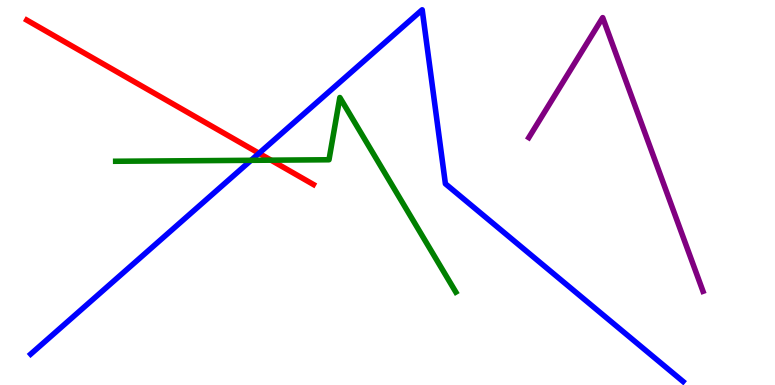[{'lines': ['blue', 'red'], 'intersections': [{'x': 3.34, 'y': 6.02}]}, {'lines': ['green', 'red'], 'intersections': [{'x': 3.5, 'y': 5.84}]}, {'lines': ['purple', 'red'], 'intersections': []}, {'lines': ['blue', 'green'], 'intersections': [{'x': 3.24, 'y': 5.84}]}, {'lines': ['blue', 'purple'], 'intersections': []}, {'lines': ['green', 'purple'], 'intersections': []}]